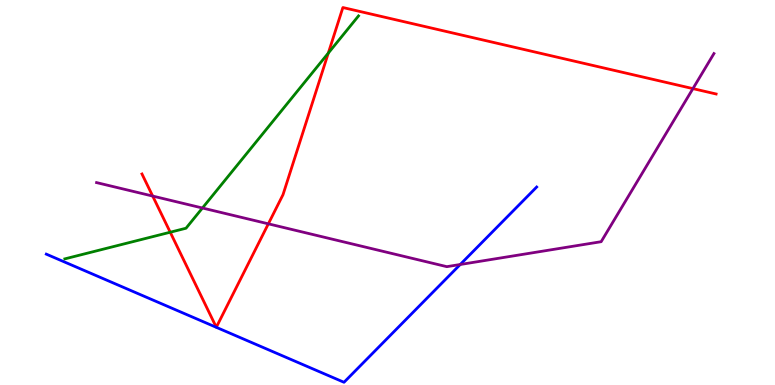[{'lines': ['blue', 'red'], 'intersections': []}, {'lines': ['green', 'red'], 'intersections': [{'x': 2.2, 'y': 3.97}, {'x': 4.24, 'y': 8.62}]}, {'lines': ['purple', 'red'], 'intersections': [{'x': 1.97, 'y': 4.91}, {'x': 3.46, 'y': 4.19}, {'x': 8.94, 'y': 7.7}]}, {'lines': ['blue', 'green'], 'intersections': []}, {'lines': ['blue', 'purple'], 'intersections': [{'x': 5.94, 'y': 3.13}]}, {'lines': ['green', 'purple'], 'intersections': [{'x': 2.61, 'y': 4.6}]}]